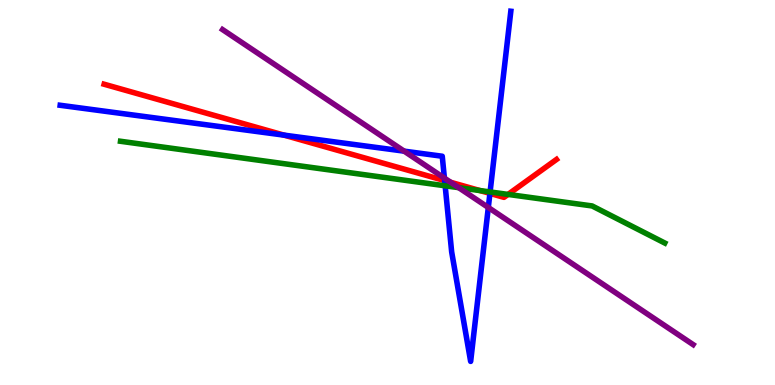[{'lines': ['blue', 'red'], 'intersections': [{'x': 3.66, 'y': 6.49}, {'x': 5.74, 'y': 5.31}, {'x': 6.32, 'y': 4.98}]}, {'lines': ['green', 'red'], 'intersections': [{'x': 6.19, 'y': 5.05}, {'x': 6.56, 'y': 4.95}]}, {'lines': ['purple', 'red'], 'intersections': [{'x': 5.81, 'y': 5.27}]}, {'lines': ['blue', 'green'], 'intersections': [{'x': 5.74, 'y': 5.17}, {'x': 6.32, 'y': 5.01}]}, {'lines': ['blue', 'purple'], 'intersections': [{'x': 5.21, 'y': 6.07}, {'x': 5.73, 'y': 5.37}, {'x': 6.3, 'y': 4.61}]}, {'lines': ['green', 'purple'], 'intersections': [{'x': 5.92, 'y': 5.13}]}]